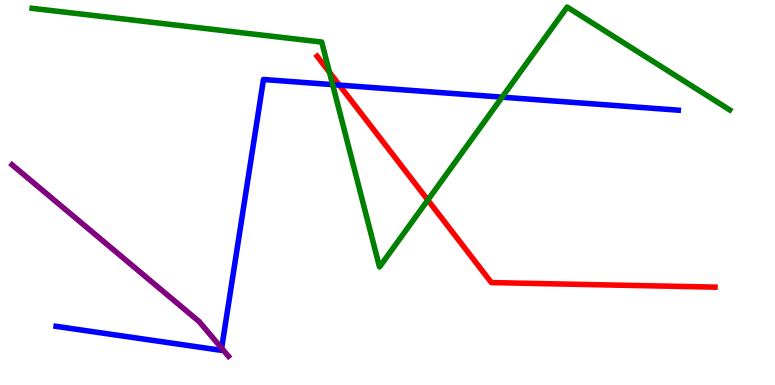[{'lines': ['blue', 'red'], 'intersections': [{'x': 4.38, 'y': 7.79}]}, {'lines': ['green', 'red'], 'intersections': [{'x': 4.25, 'y': 8.12}, {'x': 5.52, 'y': 4.8}]}, {'lines': ['purple', 'red'], 'intersections': []}, {'lines': ['blue', 'green'], 'intersections': [{'x': 4.29, 'y': 7.8}, {'x': 6.48, 'y': 7.48}]}, {'lines': ['blue', 'purple'], 'intersections': [{'x': 2.86, 'y': 0.956}]}, {'lines': ['green', 'purple'], 'intersections': []}]